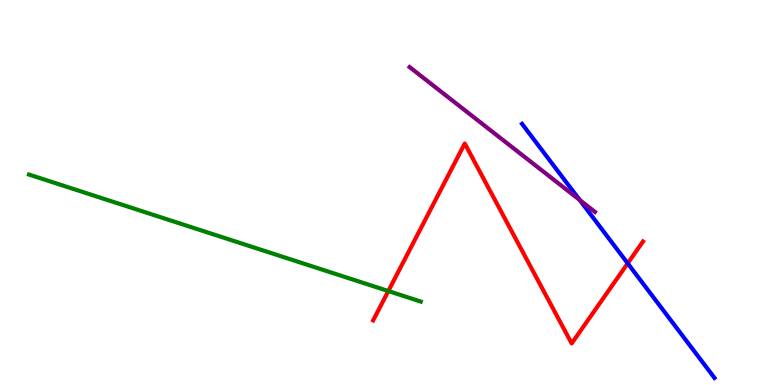[{'lines': ['blue', 'red'], 'intersections': [{'x': 8.1, 'y': 3.16}]}, {'lines': ['green', 'red'], 'intersections': [{'x': 5.01, 'y': 2.44}]}, {'lines': ['purple', 'red'], 'intersections': []}, {'lines': ['blue', 'green'], 'intersections': []}, {'lines': ['blue', 'purple'], 'intersections': [{'x': 7.48, 'y': 4.81}]}, {'lines': ['green', 'purple'], 'intersections': []}]